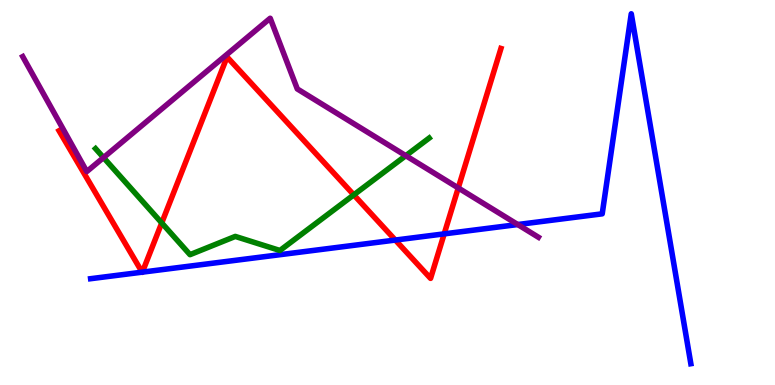[{'lines': ['blue', 'red'], 'intersections': [{'x': 1.83, 'y': 2.93}, {'x': 1.84, 'y': 2.93}, {'x': 5.1, 'y': 3.76}, {'x': 5.73, 'y': 3.93}]}, {'lines': ['green', 'red'], 'intersections': [{'x': 2.09, 'y': 4.21}, {'x': 4.56, 'y': 4.94}]}, {'lines': ['purple', 'red'], 'intersections': [{'x': 5.91, 'y': 5.12}]}, {'lines': ['blue', 'green'], 'intersections': []}, {'lines': ['blue', 'purple'], 'intersections': [{'x': 6.68, 'y': 4.17}]}, {'lines': ['green', 'purple'], 'intersections': [{'x': 1.34, 'y': 5.91}, {'x': 5.24, 'y': 5.96}]}]